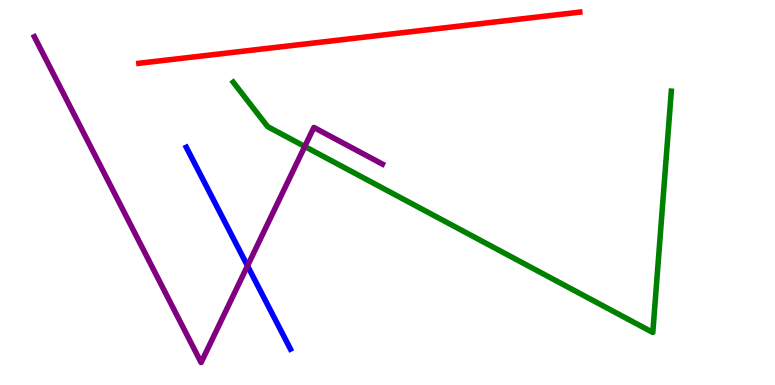[{'lines': ['blue', 'red'], 'intersections': []}, {'lines': ['green', 'red'], 'intersections': []}, {'lines': ['purple', 'red'], 'intersections': []}, {'lines': ['blue', 'green'], 'intersections': []}, {'lines': ['blue', 'purple'], 'intersections': [{'x': 3.19, 'y': 3.1}]}, {'lines': ['green', 'purple'], 'intersections': [{'x': 3.93, 'y': 6.2}]}]